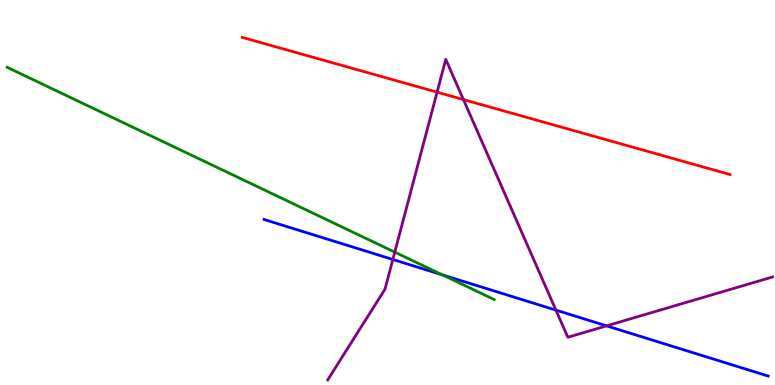[{'lines': ['blue', 'red'], 'intersections': []}, {'lines': ['green', 'red'], 'intersections': []}, {'lines': ['purple', 'red'], 'intersections': [{'x': 5.64, 'y': 7.61}, {'x': 5.98, 'y': 7.41}]}, {'lines': ['blue', 'green'], 'intersections': [{'x': 5.71, 'y': 2.86}]}, {'lines': ['blue', 'purple'], 'intersections': [{'x': 5.07, 'y': 3.26}, {'x': 7.17, 'y': 1.94}, {'x': 7.83, 'y': 1.54}]}, {'lines': ['green', 'purple'], 'intersections': [{'x': 5.09, 'y': 3.45}]}]